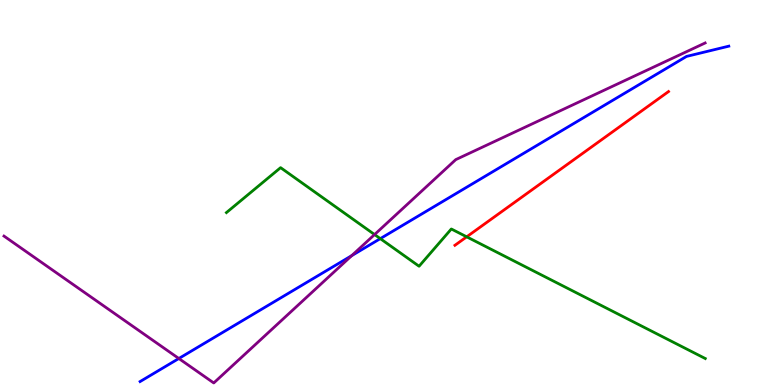[{'lines': ['blue', 'red'], 'intersections': []}, {'lines': ['green', 'red'], 'intersections': [{'x': 6.02, 'y': 3.85}]}, {'lines': ['purple', 'red'], 'intersections': []}, {'lines': ['blue', 'green'], 'intersections': [{'x': 4.91, 'y': 3.8}]}, {'lines': ['blue', 'purple'], 'intersections': [{'x': 2.31, 'y': 0.688}, {'x': 4.54, 'y': 3.36}]}, {'lines': ['green', 'purple'], 'intersections': [{'x': 4.83, 'y': 3.91}]}]